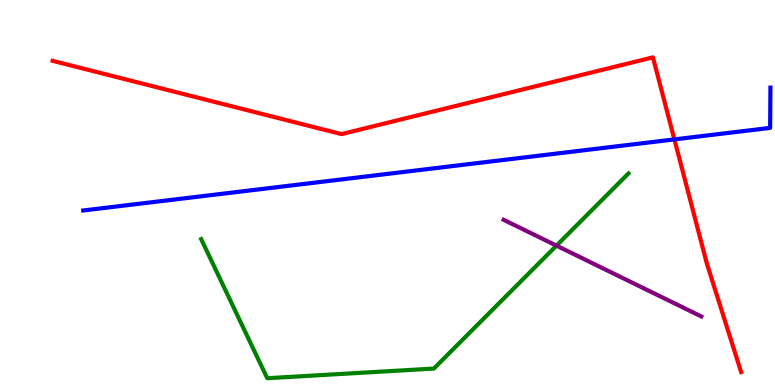[{'lines': ['blue', 'red'], 'intersections': [{'x': 8.7, 'y': 6.38}]}, {'lines': ['green', 'red'], 'intersections': []}, {'lines': ['purple', 'red'], 'intersections': []}, {'lines': ['blue', 'green'], 'intersections': []}, {'lines': ['blue', 'purple'], 'intersections': []}, {'lines': ['green', 'purple'], 'intersections': [{'x': 7.18, 'y': 3.62}]}]